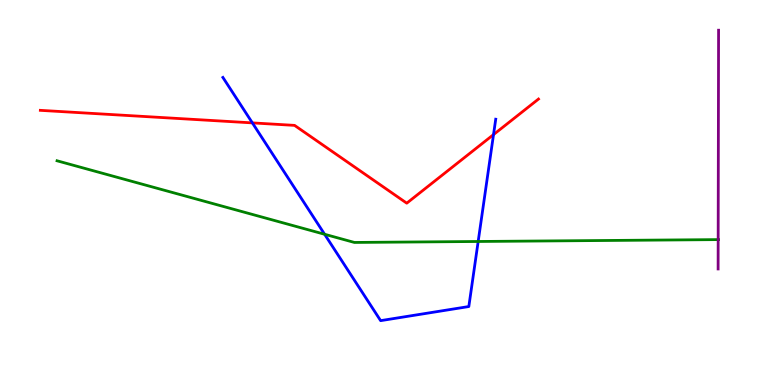[{'lines': ['blue', 'red'], 'intersections': [{'x': 3.26, 'y': 6.81}, {'x': 6.37, 'y': 6.5}]}, {'lines': ['green', 'red'], 'intersections': []}, {'lines': ['purple', 'red'], 'intersections': []}, {'lines': ['blue', 'green'], 'intersections': [{'x': 4.19, 'y': 3.92}, {'x': 6.17, 'y': 3.73}]}, {'lines': ['blue', 'purple'], 'intersections': []}, {'lines': ['green', 'purple'], 'intersections': [{'x': 9.27, 'y': 3.78}]}]